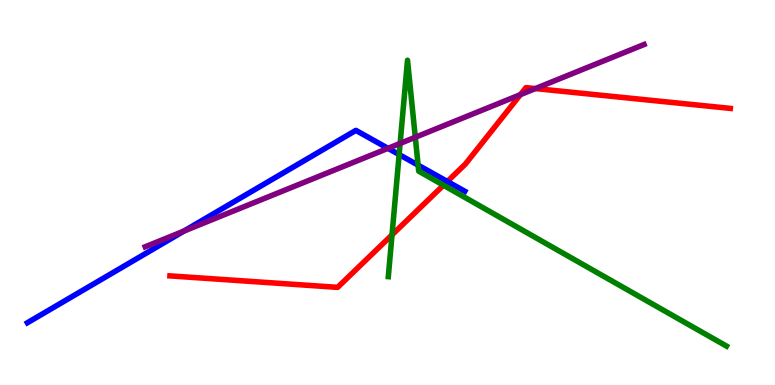[{'lines': ['blue', 'red'], 'intersections': [{'x': 5.77, 'y': 5.29}]}, {'lines': ['green', 'red'], 'intersections': [{'x': 5.06, 'y': 3.9}, {'x': 5.72, 'y': 5.19}]}, {'lines': ['purple', 'red'], 'intersections': [{'x': 6.71, 'y': 7.54}, {'x': 6.91, 'y': 7.7}]}, {'lines': ['blue', 'green'], 'intersections': [{'x': 5.15, 'y': 5.99}, {'x': 5.39, 'y': 5.71}]}, {'lines': ['blue', 'purple'], 'intersections': [{'x': 2.37, 'y': 4.0}, {'x': 5.01, 'y': 6.15}]}, {'lines': ['green', 'purple'], 'intersections': [{'x': 5.16, 'y': 6.28}, {'x': 5.36, 'y': 6.43}]}]